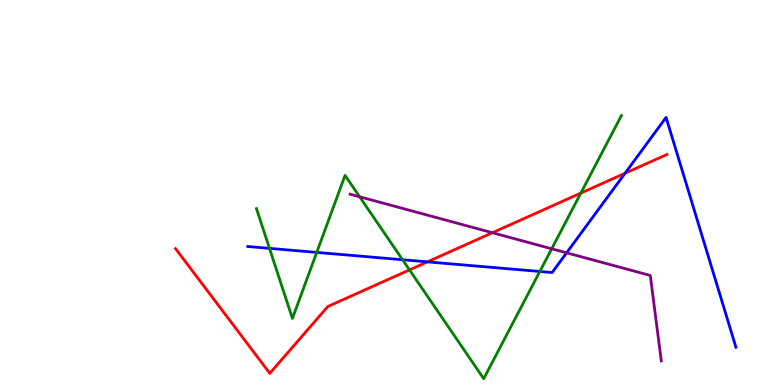[{'lines': ['blue', 'red'], 'intersections': [{'x': 5.52, 'y': 3.2}, {'x': 8.07, 'y': 5.5}]}, {'lines': ['green', 'red'], 'intersections': [{'x': 5.28, 'y': 2.99}, {'x': 7.49, 'y': 4.98}]}, {'lines': ['purple', 'red'], 'intersections': [{'x': 6.35, 'y': 3.96}]}, {'lines': ['blue', 'green'], 'intersections': [{'x': 3.48, 'y': 3.55}, {'x': 4.09, 'y': 3.44}, {'x': 5.19, 'y': 3.25}, {'x': 6.97, 'y': 2.95}]}, {'lines': ['blue', 'purple'], 'intersections': [{'x': 7.31, 'y': 3.43}]}, {'lines': ['green', 'purple'], 'intersections': [{'x': 4.64, 'y': 4.89}, {'x': 7.12, 'y': 3.54}]}]